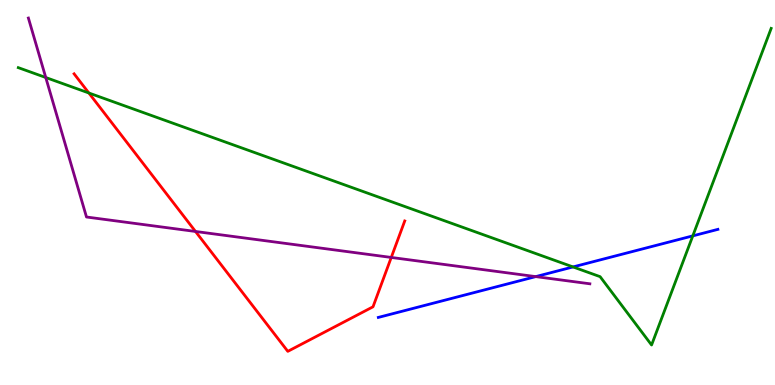[{'lines': ['blue', 'red'], 'intersections': []}, {'lines': ['green', 'red'], 'intersections': [{'x': 1.15, 'y': 7.58}]}, {'lines': ['purple', 'red'], 'intersections': [{'x': 2.52, 'y': 3.99}, {'x': 5.05, 'y': 3.31}]}, {'lines': ['blue', 'green'], 'intersections': [{'x': 7.39, 'y': 3.07}, {'x': 8.94, 'y': 3.87}]}, {'lines': ['blue', 'purple'], 'intersections': [{'x': 6.91, 'y': 2.82}]}, {'lines': ['green', 'purple'], 'intersections': [{'x': 0.59, 'y': 7.99}]}]